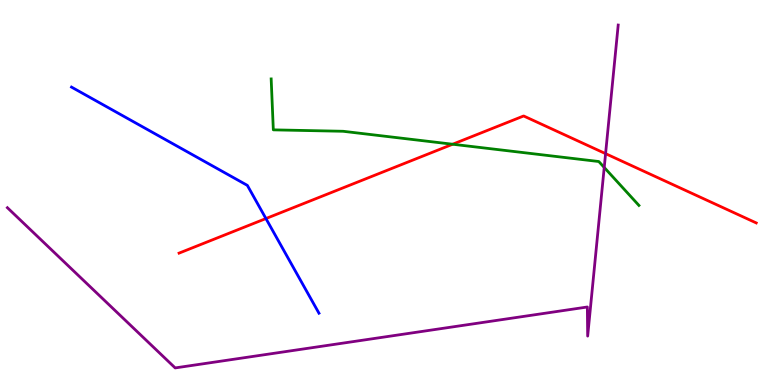[{'lines': ['blue', 'red'], 'intersections': [{'x': 3.43, 'y': 4.32}]}, {'lines': ['green', 'red'], 'intersections': [{'x': 5.84, 'y': 6.25}]}, {'lines': ['purple', 'red'], 'intersections': [{'x': 7.81, 'y': 6.01}]}, {'lines': ['blue', 'green'], 'intersections': []}, {'lines': ['blue', 'purple'], 'intersections': []}, {'lines': ['green', 'purple'], 'intersections': [{'x': 7.8, 'y': 5.65}]}]